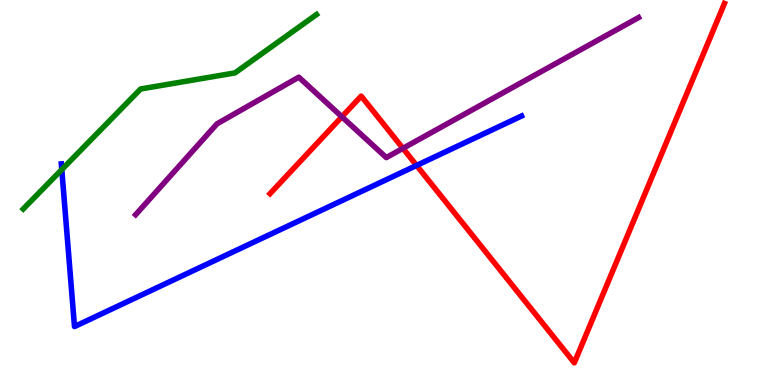[{'lines': ['blue', 'red'], 'intersections': [{'x': 5.38, 'y': 5.7}]}, {'lines': ['green', 'red'], 'intersections': []}, {'lines': ['purple', 'red'], 'intersections': [{'x': 4.41, 'y': 6.97}, {'x': 5.2, 'y': 6.15}]}, {'lines': ['blue', 'green'], 'intersections': [{'x': 0.797, 'y': 5.6}]}, {'lines': ['blue', 'purple'], 'intersections': []}, {'lines': ['green', 'purple'], 'intersections': []}]